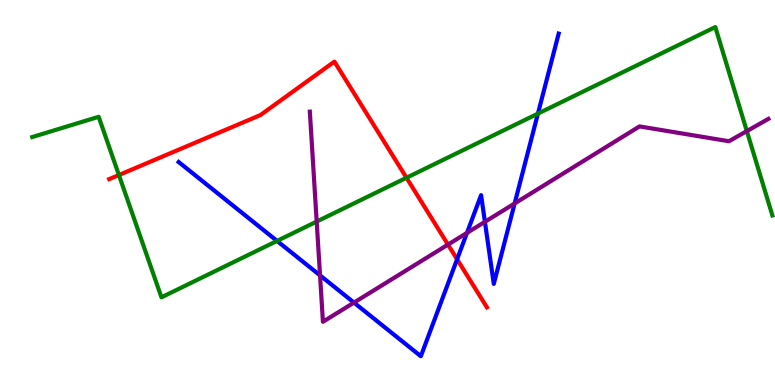[{'lines': ['blue', 'red'], 'intersections': [{'x': 5.9, 'y': 3.27}]}, {'lines': ['green', 'red'], 'intersections': [{'x': 1.53, 'y': 5.45}, {'x': 5.25, 'y': 5.38}]}, {'lines': ['purple', 'red'], 'intersections': [{'x': 5.78, 'y': 3.65}]}, {'lines': ['blue', 'green'], 'intersections': [{'x': 3.57, 'y': 3.74}, {'x': 6.94, 'y': 7.05}]}, {'lines': ['blue', 'purple'], 'intersections': [{'x': 4.13, 'y': 2.85}, {'x': 4.57, 'y': 2.14}, {'x': 6.03, 'y': 3.95}, {'x': 6.26, 'y': 4.24}, {'x': 6.64, 'y': 4.72}]}, {'lines': ['green', 'purple'], 'intersections': [{'x': 4.09, 'y': 4.24}, {'x': 9.64, 'y': 6.59}]}]